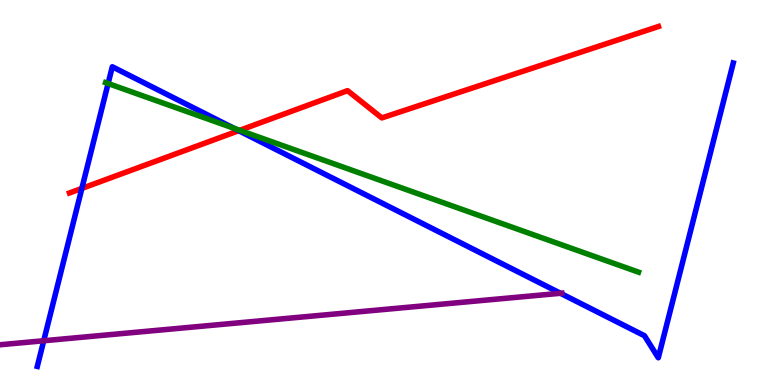[{'lines': ['blue', 'red'], 'intersections': [{'x': 1.06, 'y': 5.11}, {'x': 3.08, 'y': 6.61}]}, {'lines': ['green', 'red'], 'intersections': [{'x': 3.09, 'y': 6.61}]}, {'lines': ['purple', 'red'], 'intersections': []}, {'lines': ['blue', 'green'], 'intersections': [{'x': 1.39, 'y': 7.83}, {'x': 3.02, 'y': 6.67}]}, {'lines': ['blue', 'purple'], 'intersections': [{'x': 0.564, 'y': 1.15}, {'x': 7.23, 'y': 2.38}]}, {'lines': ['green', 'purple'], 'intersections': []}]